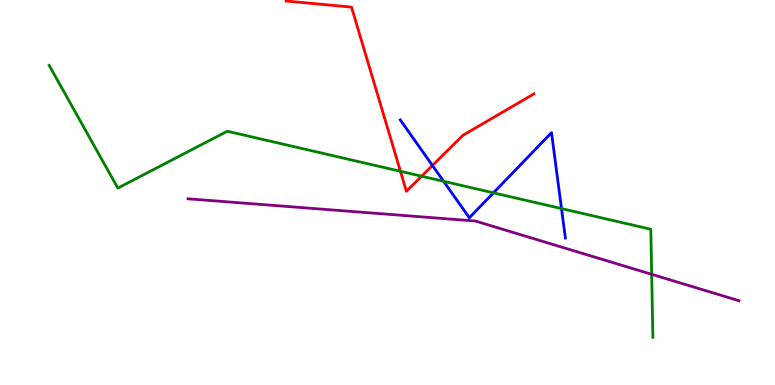[{'lines': ['blue', 'red'], 'intersections': [{'x': 5.58, 'y': 5.7}]}, {'lines': ['green', 'red'], 'intersections': [{'x': 5.17, 'y': 5.55}, {'x': 5.44, 'y': 5.42}]}, {'lines': ['purple', 'red'], 'intersections': []}, {'lines': ['blue', 'green'], 'intersections': [{'x': 5.72, 'y': 5.29}, {'x': 6.37, 'y': 4.99}, {'x': 7.25, 'y': 4.58}]}, {'lines': ['blue', 'purple'], 'intersections': []}, {'lines': ['green', 'purple'], 'intersections': [{'x': 8.41, 'y': 2.87}]}]